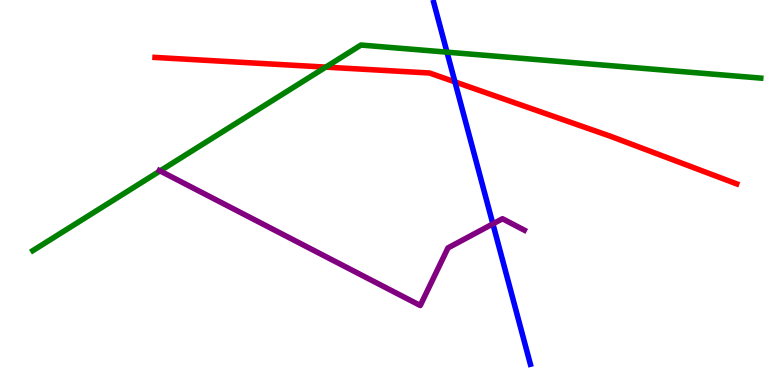[{'lines': ['blue', 'red'], 'intersections': [{'x': 5.87, 'y': 7.87}]}, {'lines': ['green', 'red'], 'intersections': [{'x': 4.2, 'y': 8.26}]}, {'lines': ['purple', 'red'], 'intersections': []}, {'lines': ['blue', 'green'], 'intersections': [{'x': 5.77, 'y': 8.65}]}, {'lines': ['blue', 'purple'], 'intersections': [{'x': 6.36, 'y': 4.18}]}, {'lines': ['green', 'purple'], 'intersections': [{'x': 2.07, 'y': 5.56}]}]